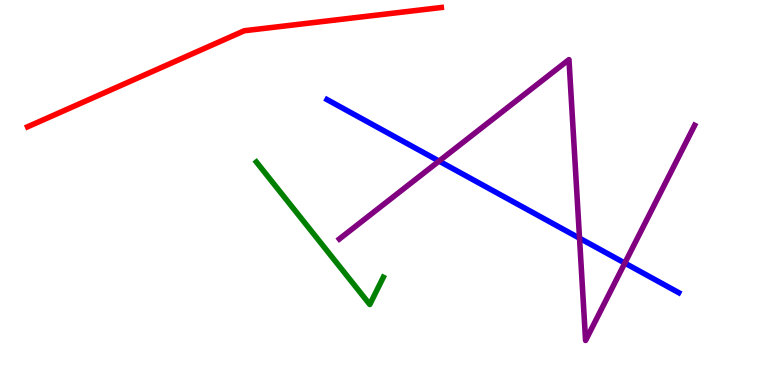[{'lines': ['blue', 'red'], 'intersections': []}, {'lines': ['green', 'red'], 'intersections': []}, {'lines': ['purple', 'red'], 'intersections': []}, {'lines': ['blue', 'green'], 'intersections': []}, {'lines': ['blue', 'purple'], 'intersections': [{'x': 5.67, 'y': 5.82}, {'x': 7.48, 'y': 3.81}, {'x': 8.06, 'y': 3.17}]}, {'lines': ['green', 'purple'], 'intersections': []}]